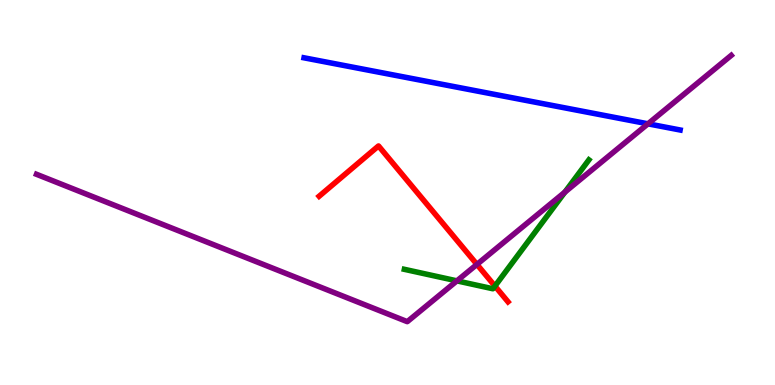[{'lines': ['blue', 'red'], 'intersections': []}, {'lines': ['green', 'red'], 'intersections': [{'x': 6.39, 'y': 2.57}]}, {'lines': ['purple', 'red'], 'intersections': [{'x': 6.15, 'y': 3.13}]}, {'lines': ['blue', 'green'], 'intersections': []}, {'lines': ['blue', 'purple'], 'intersections': [{'x': 8.36, 'y': 6.78}]}, {'lines': ['green', 'purple'], 'intersections': [{'x': 5.9, 'y': 2.7}, {'x': 7.29, 'y': 5.01}]}]